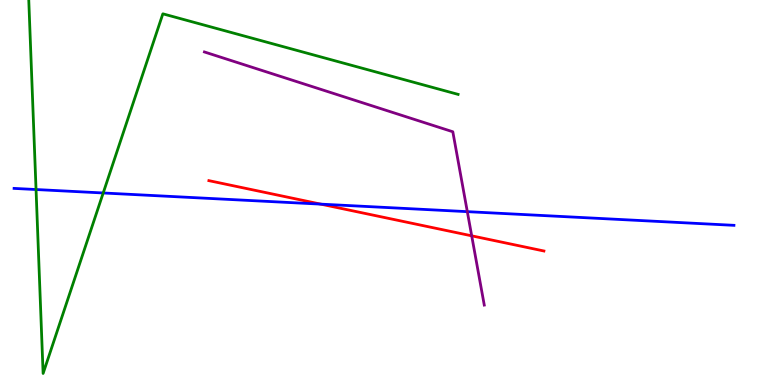[{'lines': ['blue', 'red'], 'intersections': [{'x': 4.14, 'y': 4.7}]}, {'lines': ['green', 'red'], 'intersections': []}, {'lines': ['purple', 'red'], 'intersections': [{'x': 6.09, 'y': 3.87}]}, {'lines': ['blue', 'green'], 'intersections': [{'x': 0.465, 'y': 5.08}, {'x': 1.33, 'y': 4.99}]}, {'lines': ['blue', 'purple'], 'intersections': [{'x': 6.03, 'y': 4.5}]}, {'lines': ['green', 'purple'], 'intersections': []}]